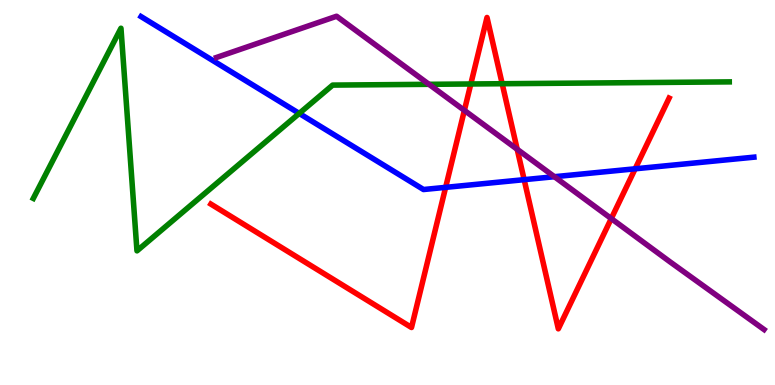[{'lines': ['blue', 'red'], 'intersections': [{'x': 5.75, 'y': 5.13}, {'x': 6.76, 'y': 5.33}, {'x': 8.2, 'y': 5.62}]}, {'lines': ['green', 'red'], 'intersections': [{'x': 6.08, 'y': 7.82}, {'x': 6.48, 'y': 7.83}]}, {'lines': ['purple', 'red'], 'intersections': [{'x': 5.99, 'y': 7.13}, {'x': 6.67, 'y': 6.12}, {'x': 7.89, 'y': 4.32}]}, {'lines': ['blue', 'green'], 'intersections': [{'x': 3.86, 'y': 7.05}]}, {'lines': ['blue', 'purple'], 'intersections': [{'x': 7.15, 'y': 5.41}]}, {'lines': ['green', 'purple'], 'intersections': [{'x': 5.54, 'y': 7.81}]}]